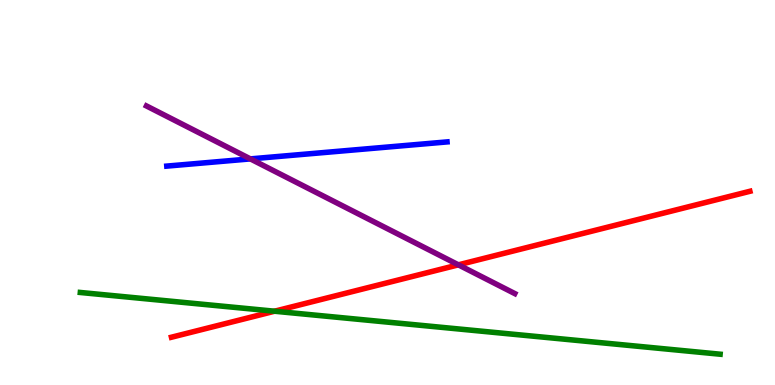[{'lines': ['blue', 'red'], 'intersections': []}, {'lines': ['green', 'red'], 'intersections': [{'x': 3.54, 'y': 1.92}]}, {'lines': ['purple', 'red'], 'intersections': [{'x': 5.91, 'y': 3.12}]}, {'lines': ['blue', 'green'], 'intersections': []}, {'lines': ['blue', 'purple'], 'intersections': [{'x': 3.23, 'y': 5.87}]}, {'lines': ['green', 'purple'], 'intersections': []}]